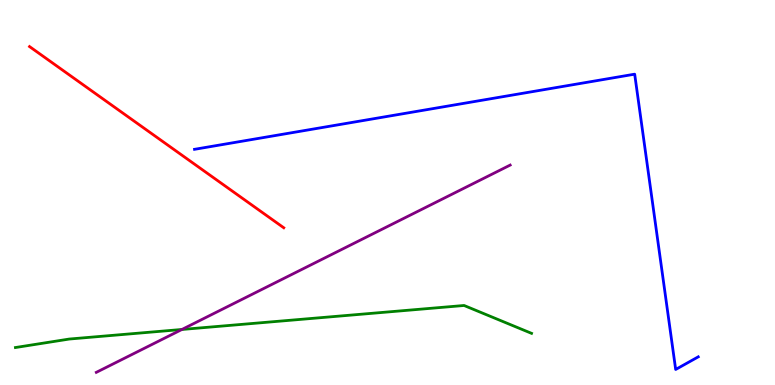[{'lines': ['blue', 'red'], 'intersections': []}, {'lines': ['green', 'red'], 'intersections': []}, {'lines': ['purple', 'red'], 'intersections': []}, {'lines': ['blue', 'green'], 'intersections': []}, {'lines': ['blue', 'purple'], 'intersections': []}, {'lines': ['green', 'purple'], 'intersections': [{'x': 2.35, 'y': 1.44}]}]